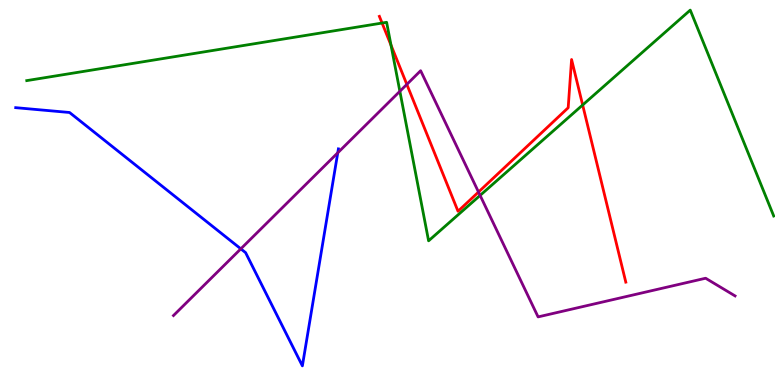[{'lines': ['blue', 'red'], 'intersections': []}, {'lines': ['green', 'red'], 'intersections': [{'x': 4.93, 'y': 9.4}, {'x': 5.05, 'y': 8.83}, {'x': 7.52, 'y': 7.27}]}, {'lines': ['purple', 'red'], 'intersections': [{'x': 5.25, 'y': 7.81}, {'x': 6.17, 'y': 5.01}]}, {'lines': ['blue', 'green'], 'intersections': []}, {'lines': ['blue', 'purple'], 'intersections': [{'x': 3.11, 'y': 3.54}, {'x': 4.36, 'y': 6.03}]}, {'lines': ['green', 'purple'], 'intersections': [{'x': 5.16, 'y': 7.63}, {'x': 6.2, 'y': 4.92}]}]